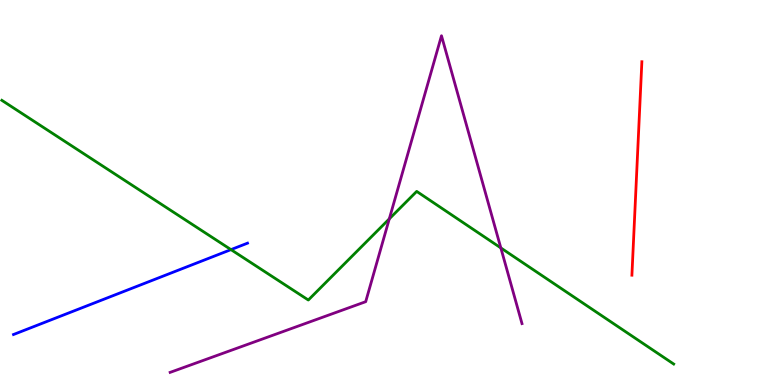[{'lines': ['blue', 'red'], 'intersections': []}, {'lines': ['green', 'red'], 'intersections': []}, {'lines': ['purple', 'red'], 'intersections': []}, {'lines': ['blue', 'green'], 'intersections': [{'x': 2.98, 'y': 3.52}]}, {'lines': ['blue', 'purple'], 'intersections': []}, {'lines': ['green', 'purple'], 'intersections': [{'x': 5.02, 'y': 4.32}, {'x': 6.46, 'y': 3.56}]}]